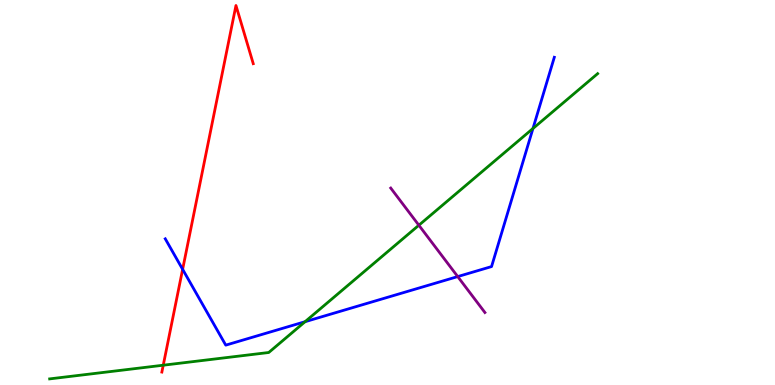[{'lines': ['blue', 'red'], 'intersections': [{'x': 2.36, 'y': 3.0}]}, {'lines': ['green', 'red'], 'intersections': [{'x': 2.11, 'y': 0.514}]}, {'lines': ['purple', 'red'], 'intersections': []}, {'lines': ['blue', 'green'], 'intersections': [{'x': 3.94, 'y': 1.64}, {'x': 6.88, 'y': 6.66}]}, {'lines': ['blue', 'purple'], 'intersections': [{'x': 5.91, 'y': 2.82}]}, {'lines': ['green', 'purple'], 'intersections': [{'x': 5.4, 'y': 4.15}]}]